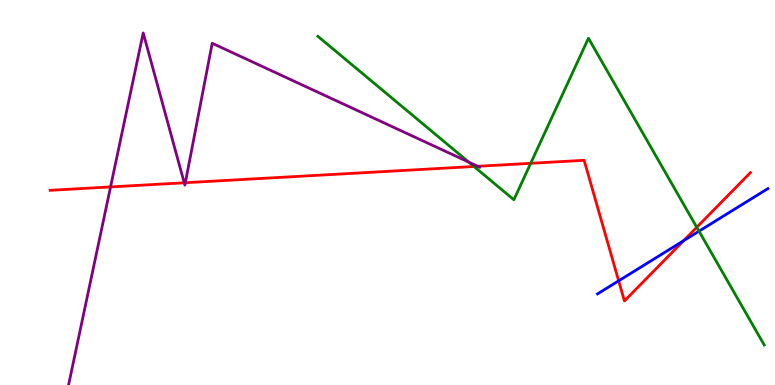[{'lines': ['blue', 'red'], 'intersections': [{'x': 7.98, 'y': 2.71}, {'x': 8.82, 'y': 3.75}]}, {'lines': ['green', 'red'], 'intersections': [{'x': 6.12, 'y': 5.68}, {'x': 6.85, 'y': 5.76}, {'x': 8.99, 'y': 4.1}]}, {'lines': ['purple', 'red'], 'intersections': [{'x': 1.43, 'y': 5.14}, {'x': 2.38, 'y': 5.25}, {'x': 2.39, 'y': 5.25}, {'x': 6.16, 'y': 5.68}]}, {'lines': ['blue', 'green'], 'intersections': [{'x': 9.02, 'y': 4.0}]}, {'lines': ['blue', 'purple'], 'intersections': []}, {'lines': ['green', 'purple'], 'intersections': [{'x': 6.05, 'y': 5.79}]}]